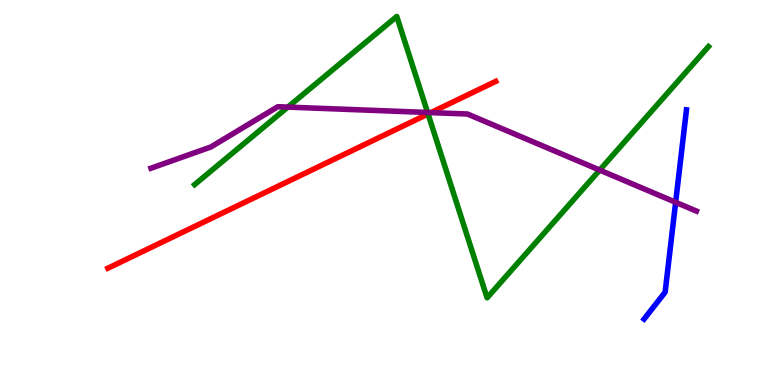[{'lines': ['blue', 'red'], 'intersections': []}, {'lines': ['green', 'red'], 'intersections': [{'x': 5.52, 'y': 7.04}]}, {'lines': ['purple', 'red'], 'intersections': [{'x': 5.56, 'y': 7.08}]}, {'lines': ['blue', 'green'], 'intersections': []}, {'lines': ['blue', 'purple'], 'intersections': [{'x': 8.72, 'y': 4.75}]}, {'lines': ['green', 'purple'], 'intersections': [{'x': 3.71, 'y': 7.22}, {'x': 5.52, 'y': 7.08}, {'x': 7.74, 'y': 5.58}]}]